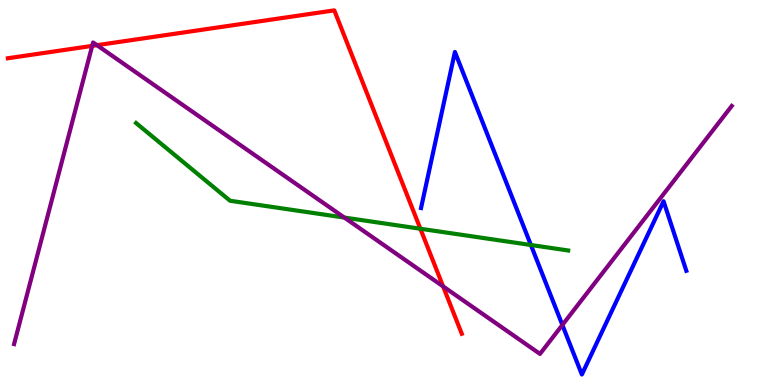[{'lines': ['blue', 'red'], 'intersections': []}, {'lines': ['green', 'red'], 'intersections': [{'x': 5.42, 'y': 4.06}]}, {'lines': ['purple', 'red'], 'intersections': [{'x': 1.19, 'y': 8.81}, {'x': 1.25, 'y': 8.83}, {'x': 5.72, 'y': 2.56}]}, {'lines': ['blue', 'green'], 'intersections': [{'x': 6.85, 'y': 3.64}]}, {'lines': ['blue', 'purple'], 'intersections': [{'x': 7.26, 'y': 1.56}]}, {'lines': ['green', 'purple'], 'intersections': [{'x': 4.44, 'y': 4.35}]}]